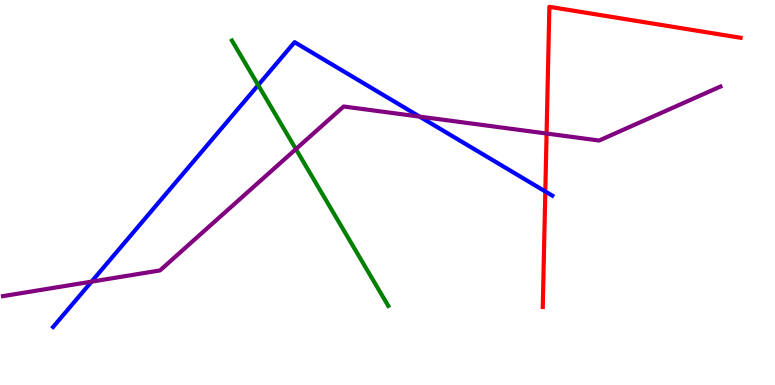[{'lines': ['blue', 'red'], 'intersections': [{'x': 7.04, 'y': 5.03}]}, {'lines': ['green', 'red'], 'intersections': []}, {'lines': ['purple', 'red'], 'intersections': [{'x': 7.05, 'y': 6.53}]}, {'lines': ['blue', 'green'], 'intersections': [{'x': 3.33, 'y': 7.79}]}, {'lines': ['blue', 'purple'], 'intersections': [{'x': 1.18, 'y': 2.68}, {'x': 5.41, 'y': 6.97}]}, {'lines': ['green', 'purple'], 'intersections': [{'x': 3.82, 'y': 6.13}]}]